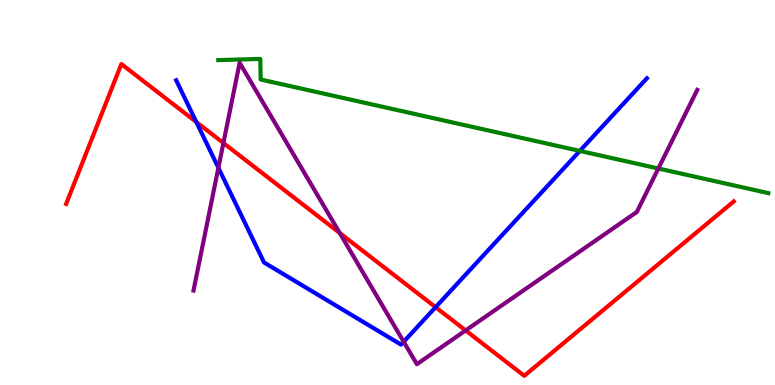[{'lines': ['blue', 'red'], 'intersections': [{'x': 2.53, 'y': 6.83}, {'x': 5.62, 'y': 2.02}]}, {'lines': ['green', 'red'], 'intersections': []}, {'lines': ['purple', 'red'], 'intersections': [{'x': 2.88, 'y': 6.29}, {'x': 4.38, 'y': 3.95}, {'x': 6.01, 'y': 1.42}]}, {'lines': ['blue', 'green'], 'intersections': [{'x': 7.48, 'y': 6.08}]}, {'lines': ['blue', 'purple'], 'intersections': [{'x': 2.82, 'y': 5.64}, {'x': 5.21, 'y': 1.12}]}, {'lines': ['green', 'purple'], 'intersections': [{'x': 8.49, 'y': 5.62}]}]